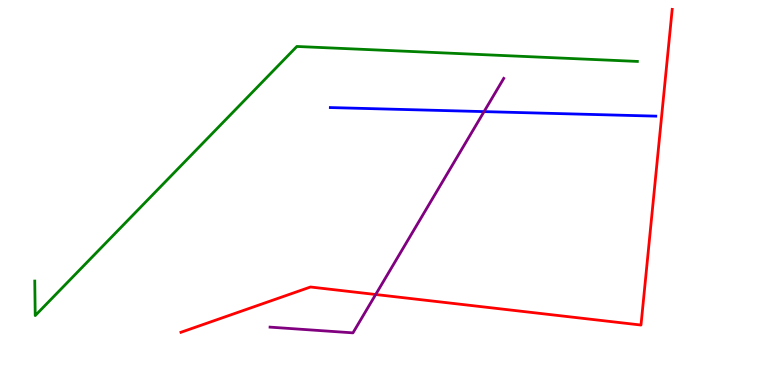[{'lines': ['blue', 'red'], 'intersections': []}, {'lines': ['green', 'red'], 'intersections': []}, {'lines': ['purple', 'red'], 'intersections': [{'x': 4.85, 'y': 2.35}]}, {'lines': ['blue', 'green'], 'intersections': []}, {'lines': ['blue', 'purple'], 'intersections': [{'x': 6.25, 'y': 7.1}]}, {'lines': ['green', 'purple'], 'intersections': []}]